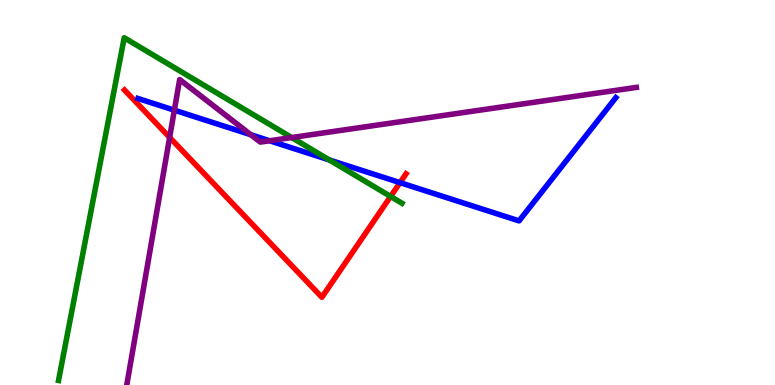[{'lines': ['blue', 'red'], 'intersections': [{'x': 5.16, 'y': 5.26}]}, {'lines': ['green', 'red'], 'intersections': [{'x': 5.04, 'y': 4.9}]}, {'lines': ['purple', 'red'], 'intersections': [{'x': 2.19, 'y': 6.43}]}, {'lines': ['blue', 'green'], 'intersections': [{'x': 4.25, 'y': 5.85}]}, {'lines': ['blue', 'purple'], 'intersections': [{'x': 2.25, 'y': 7.14}, {'x': 3.24, 'y': 6.5}, {'x': 3.48, 'y': 6.34}]}, {'lines': ['green', 'purple'], 'intersections': [{'x': 3.76, 'y': 6.43}]}]